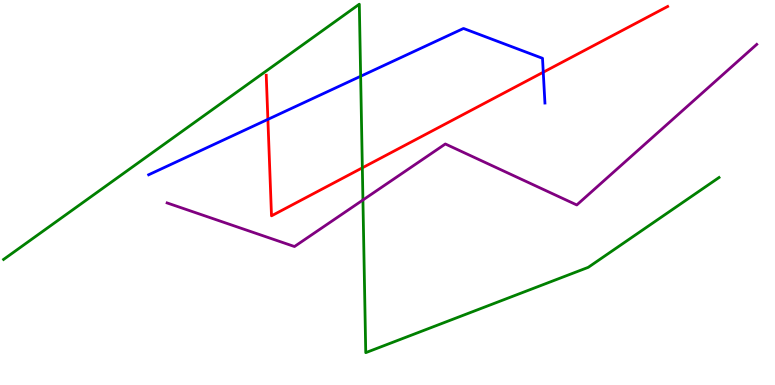[{'lines': ['blue', 'red'], 'intersections': [{'x': 3.46, 'y': 6.9}, {'x': 7.01, 'y': 8.12}]}, {'lines': ['green', 'red'], 'intersections': [{'x': 4.68, 'y': 5.64}]}, {'lines': ['purple', 'red'], 'intersections': []}, {'lines': ['blue', 'green'], 'intersections': [{'x': 4.65, 'y': 8.02}]}, {'lines': ['blue', 'purple'], 'intersections': []}, {'lines': ['green', 'purple'], 'intersections': [{'x': 4.68, 'y': 4.81}]}]